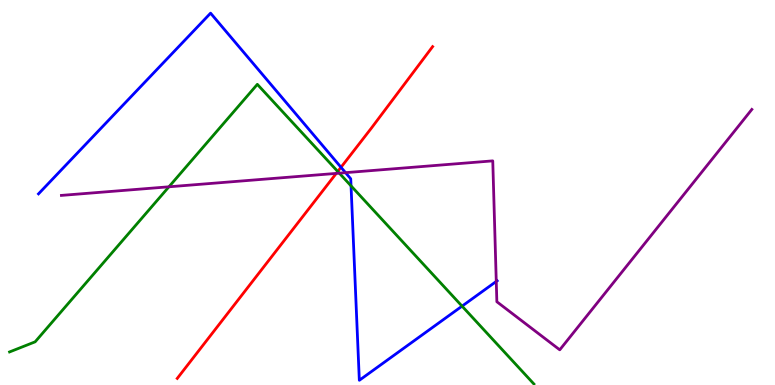[{'lines': ['blue', 'red'], 'intersections': [{'x': 4.4, 'y': 5.65}]}, {'lines': ['green', 'red'], 'intersections': [{'x': 4.36, 'y': 5.55}]}, {'lines': ['purple', 'red'], 'intersections': [{'x': 4.34, 'y': 5.5}]}, {'lines': ['blue', 'green'], 'intersections': [{'x': 4.53, 'y': 5.17}, {'x': 5.96, 'y': 2.05}]}, {'lines': ['blue', 'purple'], 'intersections': [{'x': 4.46, 'y': 5.52}, {'x': 6.4, 'y': 2.69}]}, {'lines': ['green', 'purple'], 'intersections': [{'x': 2.18, 'y': 5.15}, {'x': 4.38, 'y': 5.5}]}]